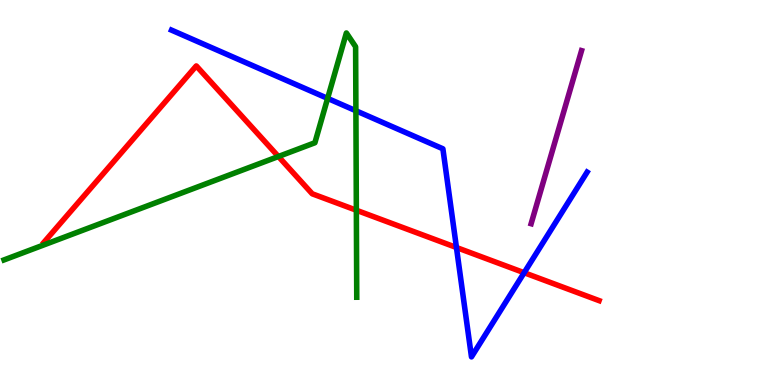[{'lines': ['blue', 'red'], 'intersections': [{'x': 5.89, 'y': 3.57}, {'x': 6.76, 'y': 2.92}]}, {'lines': ['green', 'red'], 'intersections': [{'x': 3.59, 'y': 5.94}, {'x': 4.6, 'y': 4.54}]}, {'lines': ['purple', 'red'], 'intersections': []}, {'lines': ['blue', 'green'], 'intersections': [{'x': 4.23, 'y': 7.44}, {'x': 4.59, 'y': 7.12}]}, {'lines': ['blue', 'purple'], 'intersections': []}, {'lines': ['green', 'purple'], 'intersections': []}]